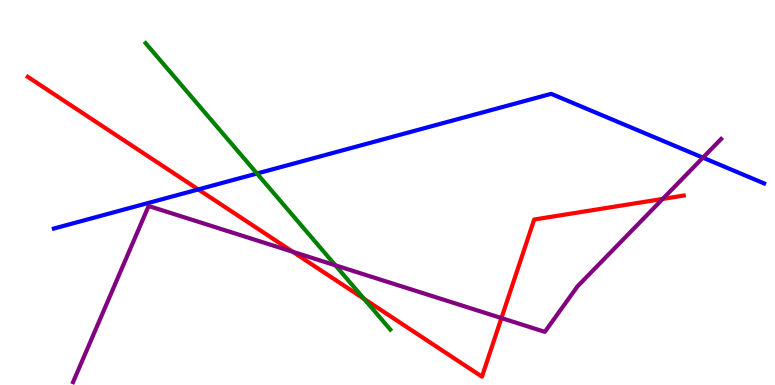[{'lines': ['blue', 'red'], 'intersections': [{'x': 2.56, 'y': 5.08}]}, {'lines': ['green', 'red'], 'intersections': [{'x': 4.7, 'y': 2.24}]}, {'lines': ['purple', 'red'], 'intersections': [{'x': 3.78, 'y': 3.46}, {'x': 6.47, 'y': 1.74}, {'x': 8.55, 'y': 4.83}]}, {'lines': ['blue', 'green'], 'intersections': [{'x': 3.32, 'y': 5.49}]}, {'lines': ['blue', 'purple'], 'intersections': [{'x': 9.07, 'y': 5.9}]}, {'lines': ['green', 'purple'], 'intersections': [{'x': 4.33, 'y': 3.11}]}]